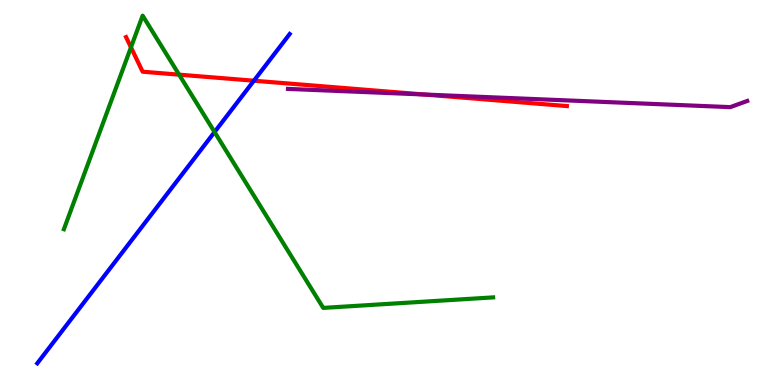[{'lines': ['blue', 'red'], 'intersections': [{'x': 3.28, 'y': 7.9}]}, {'lines': ['green', 'red'], 'intersections': [{'x': 1.69, 'y': 8.77}, {'x': 2.31, 'y': 8.06}]}, {'lines': ['purple', 'red'], 'intersections': [{'x': 5.48, 'y': 7.54}]}, {'lines': ['blue', 'green'], 'intersections': [{'x': 2.77, 'y': 6.57}]}, {'lines': ['blue', 'purple'], 'intersections': []}, {'lines': ['green', 'purple'], 'intersections': []}]